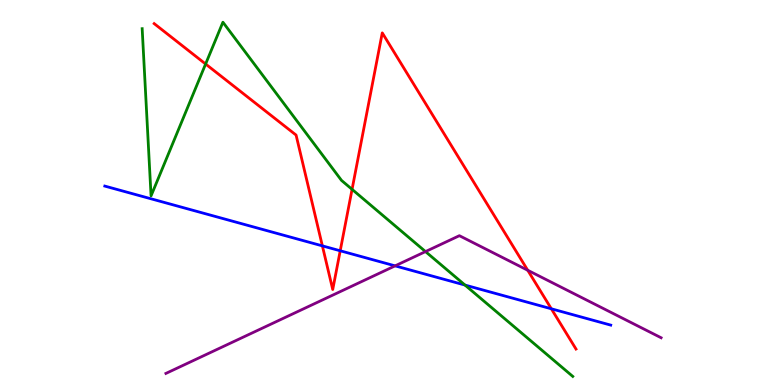[{'lines': ['blue', 'red'], 'intersections': [{'x': 4.16, 'y': 3.61}, {'x': 4.39, 'y': 3.49}, {'x': 7.11, 'y': 1.98}]}, {'lines': ['green', 'red'], 'intersections': [{'x': 2.65, 'y': 8.34}, {'x': 4.54, 'y': 5.08}]}, {'lines': ['purple', 'red'], 'intersections': [{'x': 6.81, 'y': 2.98}]}, {'lines': ['blue', 'green'], 'intersections': [{'x': 6.0, 'y': 2.6}]}, {'lines': ['blue', 'purple'], 'intersections': [{'x': 5.1, 'y': 3.09}]}, {'lines': ['green', 'purple'], 'intersections': [{'x': 5.49, 'y': 3.47}]}]